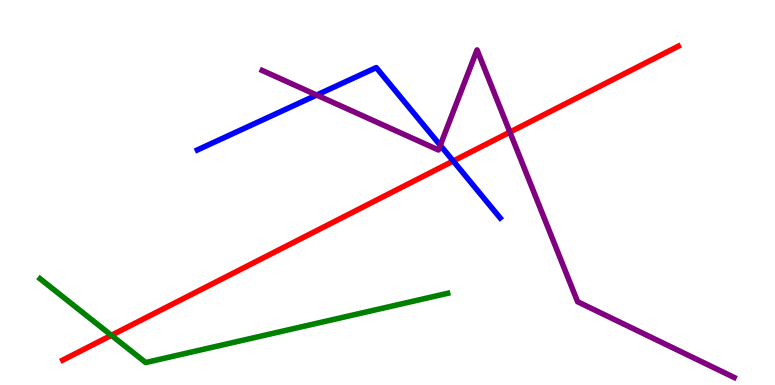[{'lines': ['blue', 'red'], 'intersections': [{'x': 5.85, 'y': 5.82}]}, {'lines': ['green', 'red'], 'intersections': [{'x': 1.44, 'y': 1.29}]}, {'lines': ['purple', 'red'], 'intersections': [{'x': 6.58, 'y': 6.57}]}, {'lines': ['blue', 'green'], 'intersections': []}, {'lines': ['blue', 'purple'], 'intersections': [{'x': 4.09, 'y': 7.53}, {'x': 5.68, 'y': 6.23}]}, {'lines': ['green', 'purple'], 'intersections': []}]